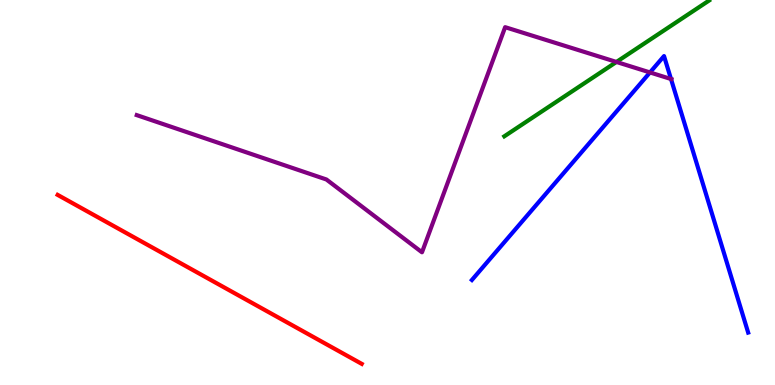[{'lines': ['blue', 'red'], 'intersections': []}, {'lines': ['green', 'red'], 'intersections': []}, {'lines': ['purple', 'red'], 'intersections': []}, {'lines': ['blue', 'green'], 'intersections': []}, {'lines': ['blue', 'purple'], 'intersections': [{'x': 8.39, 'y': 8.12}, {'x': 8.66, 'y': 7.95}]}, {'lines': ['green', 'purple'], 'intersections': [{'x': 7.95, 'y': 8.39}]}]